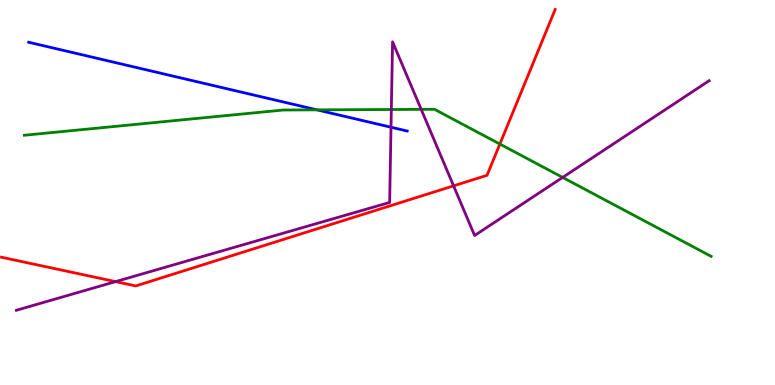[{'lines': ['blue', 'red'], 'intersections': []}, {'lines': ['green', 'red'], 'intersections': [{'x': 6.45, 'y': 6.26}]}, {'lines': ['purple', 'red'], 'intersections': [{'x': 1.49, 'y': 2.69}, {'x': 5.85, 'y': 5.17}]}, {'lines': ['blue', 'green'], 'intersections': [{'x': 4.09, 'y': 7.15}]}, {'lines': ['blue', 'purple'], 'intersections': [{'x': 5.05, 'y': 6.7}]}, {'lines': ['green', 'purple'], 'intersections': [{'x': 5.05, 'y': 7.16}, {'x': 5.43, 'y': 7.16}, {'x': 7.26, 'y': 5.39}]}]